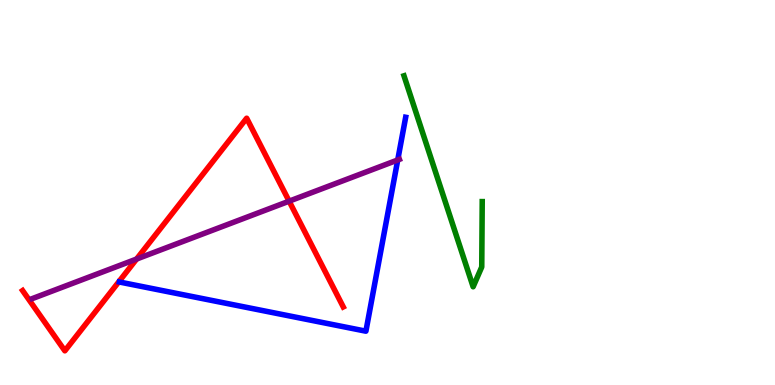[{'lines': ['blue', 'red'], 'intersections': []}, {'lines': ['green', 'red'], 'intersections': []}, {'lines': ['purple', 'red'], 'intersections': [{'x': 1.76, 'y': 3.27}, {'x': 3.73, 'y': 4.77}]}, {'lines': ['blue', 'green'], 'intersections': []}, {'lines': ['blue', 'purple'], 'intersections': [{'x': 5.13, 'y': 5.84}]}, {'lines': ['green', 'purple'], 'intersections': []}]